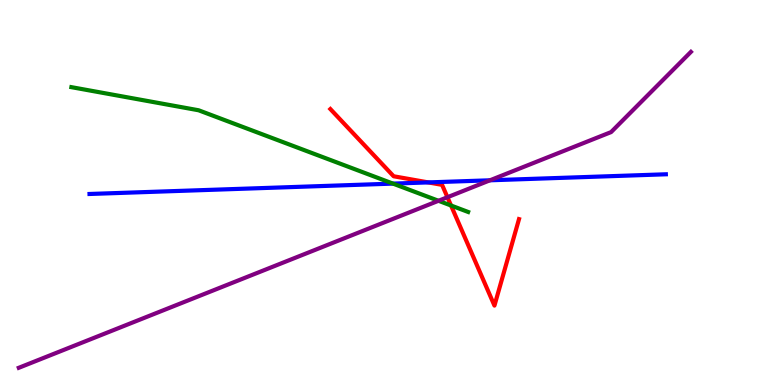[{'lines': ['blue', 'red'], 'intersections': [{'x': 5.53, 'y': 5.26}]}, {'lines': ['green', 'red'], 'intersections': [{'x': 5.82, 'y': 4.66}]}, {'lines': ['purple', 'red'], 'intersections': [{'x': 5.77, 'y': 4.88}]}, {'lines': ['blue', 'green'], 'intersections': [{'x': 5.07, 'y': 5.23}]}, {'lines': ['blue', 'purple'], 'intersections': [{'x': 6.32, 'y': 5.32}]}, {'lines': ['green', 'purple'], 'intersections': [{'x': 5.66, 'y': 4.78}]}]